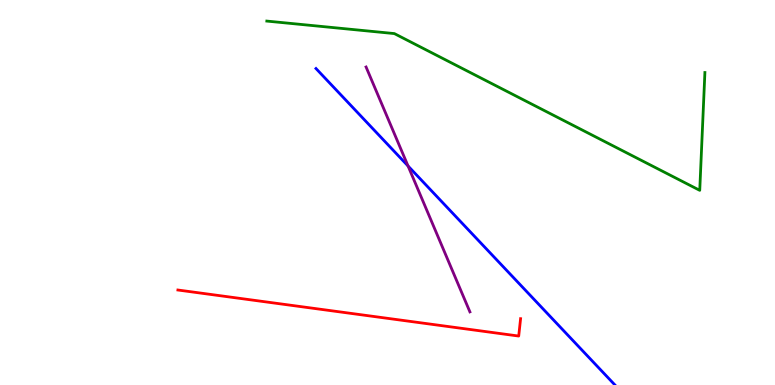[{'lines': ['blue', 'red'], 'intersections': []}, {'lines': ['green', 'red'], 'intersections': []}, {'lines': ['purple', 'red'], 'intersections': []}, {'lines': ['blue', 'green'], 'intersections': []}, {'lines': ['blue', 'purple'], 'intersections': [{'x': 5.27, 'y': 5.69}]}, {'lines': ['green', 'purple'], 'intersections': []}]